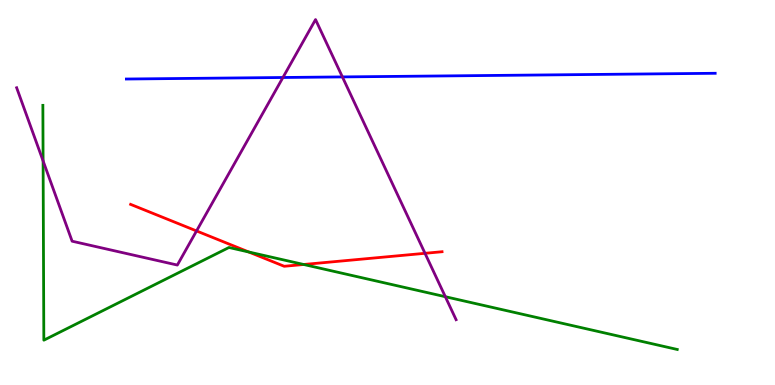[{'lines': ['blue', 'red'], 'intersections': []}, {'lines': ['green', 'red'], 'intersections': [{'x': 3.21, 'y': 3.45}, {'x': 3.92, 'y': 3.13}]}, {'lines': ['purple', 'red'], 'intersections': [{'x': 2.54, 'y': 4.0}, {'x': 5.48, 'y': 3.42}]}, {'lines': ['blue', 'green'], 'intersections': []}, {'lines': ['blue', 'purple'], 'intersections': [{'x': 3.65, 'y': 7.99}, {'x': 4.42, 'y': 8.0}]}, {'lines': ['green', 'purple'], 'intersections': [{'x': 0.556, 'y': 5.82}, {'x': 5.75, 'y': 2.29}]}]